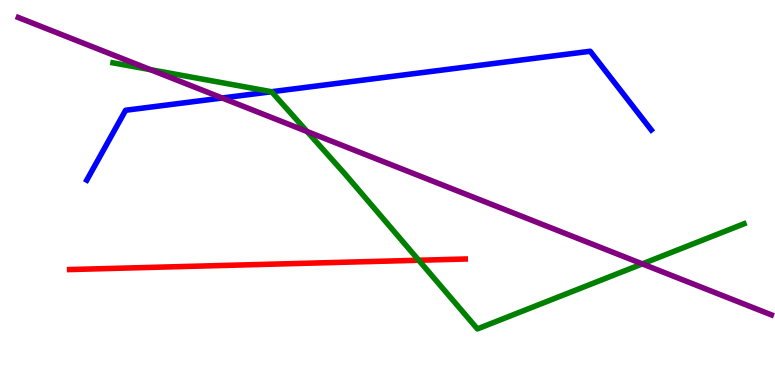[{'lines': ['blue', 'red'], 'intersections': []}, {'lines': ['green', 'red'], 'intersections': [{'x': 5.4, 'y': 3.24}]}, {'lines': ['purple', 'red'], 'intersections': []}, {'lines': ['blue', 'green'], 'intersections': [{'x': 3.5, 'y': 7.62}]}, {'lines': ['blue', 'purple'], 'intersections': [{'x': 2.87, 'y': 7.45}]}, {'lines': ['green', 'purple'], 'intersections': [{'x': 1.94, 'y': 8.19}, {'x': 3.96, 'y': 6.58}, {'x': 8.29, 'y': 3.15}]}]